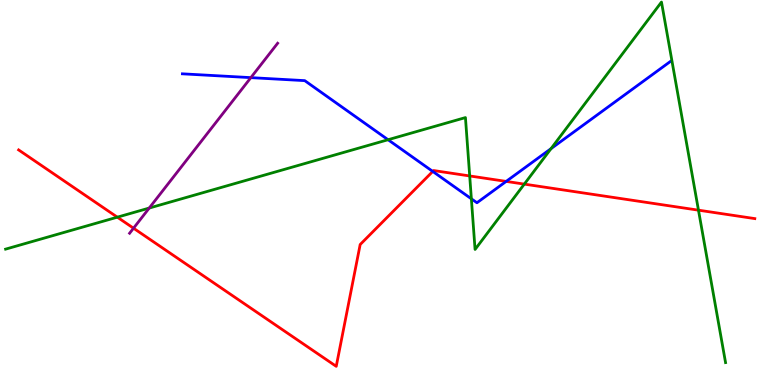[{'lines': ['blue', 'red'], 'intersections': [{'x': 5.58, 'y': 5.55}, {'x': 6.53, 'y': 5.29}]}, {'lines': ['green', 'red'], 'intersections': [{'x': 1.51, 'y': 4.36}, {'x': 6.06, 'y': 5.43}, {'x': 6.77, 'y': 5.22}, {'x': 9.01, 'y': 4.54}]}, {'lines': ['purple', 'red'], 'intersections': [{'x': 1.72, 'y': 4.07}]}, {'lines': ['blue', 'green'], 'intersections': [{'x': 5.01, 'y': 6.37}, {'x': 6.08, 'y': 4.84}, {'x': 7.11, 'y': 6.14}]}, {'lines': ['blue', 'purple'], 'intersections': [{'x': 3.24, 'y': 7.98}]}, {'lines': ['green', 'purple'], 'intersections': [{'x': 1.93, 'y': 4.6}]}]